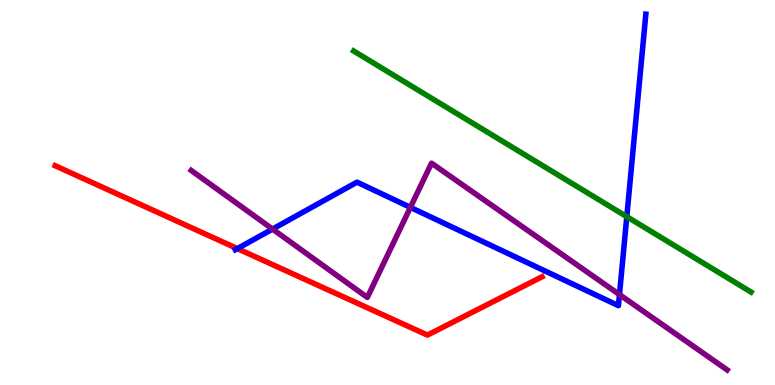[{'lines': ['blue', 'red'], 'intersections': [{'x': 3.06, 'y': 3.54}]}, {'lines': ['green', 'red'], 'intersections': []}, {'lines': ['purple', 'red'], 'intersections': []}, {'lines': ['blue', 'green'], 'intersections': [{'x': 8.09, 'y': 4.37}]}, {'lines': ['blue', 'purple'], 'intersections': [{'x': 3.52, 'y': 4.05}, {'x': 5.3, 'y': 4.61}, {'x': 7.99, 'y': 2.35}]}, {'lines': ['green', 'purple'], 'intersections': []}]